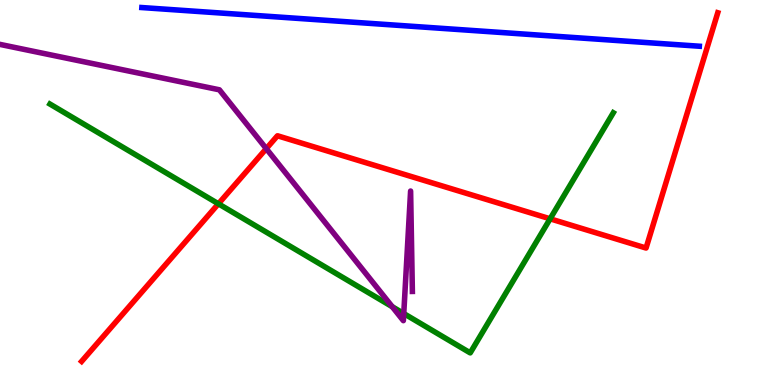[{'lines': ['blue', 'red'], 'intersections': []}, {'lines': ['green', 'red'], 'intersections': [{'x': 2.82, 'y': 4.71}, {'x': 7.1, 'y': 4.32}]}, {'lines': ['purple', 'red'], 'intersections': [{'x': 3.44, 'y': 6.14}]}, {'lines': ['blue', 'green'], 'intersections': []}, {'lines': ['blue', 'purple'], 'intersections': []}, {'lines': ['green', 'purple'], 'intersections': [{'x': 5.06, 'y': 2.03}, {'x': 5.21, 'y': 1.86}]}]